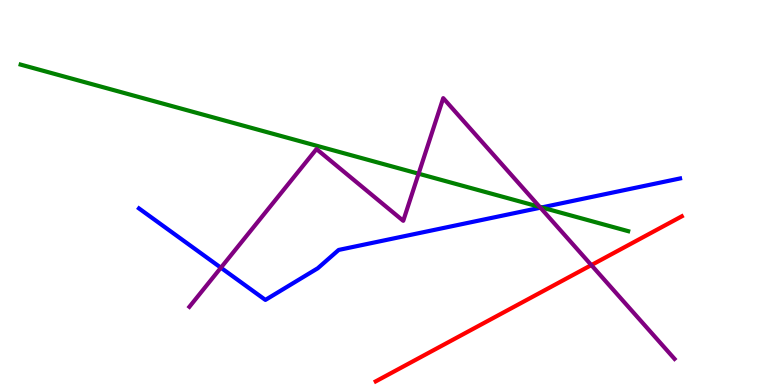[{'lines': ['blue', 'red'], 'intersections': []}, {'lines': ['green', 'red'], 'intersections': []}, {'lines': ['purple', 'red'], 'intersections': [{'x': 7.63, 'y': 3.11}]}, {'lines': ['blue', 'green'], 'intersections': [{'x': 6.99, 'y': 4.61}]}, {'lines': ['blue', 'purple'], 'intersections': [{'x': 2.85, 'y': 3.05}, {'x': 6.97, 'y': 4.61}]}, {'lines': ['green', 'purple'], 'intersections': [{'x': 5.4, 'y': 5.49}, {'x': 6.96, 'y': 4.63}]}]